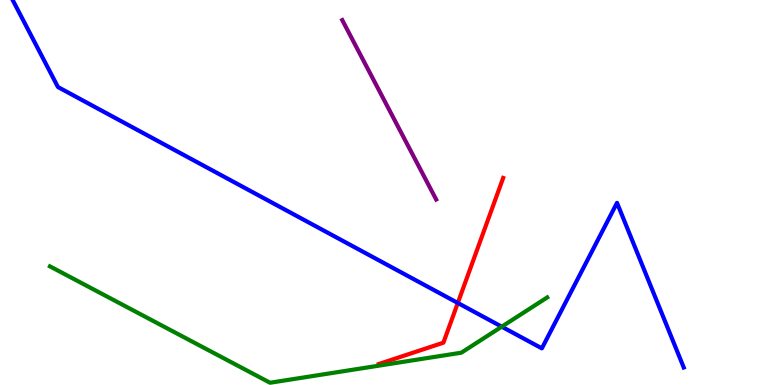[{'lines': ['blue', 'red'], 'intersections': [{'x': 5.91, 'y': 2.13}]}, {'lines': ['green', 'red'], 'intersections': []}, {'lines': ['purple', 'red'], 'intersections': []}, {'lines': ['blue', 'green'], 'intersections': [{'x': 6.47, 'y': 1.51}]}, {'lines': ['blue', 'purple'], 'intersections': []}, {'lines': ['green', 'purple'], 'intersections': []}]